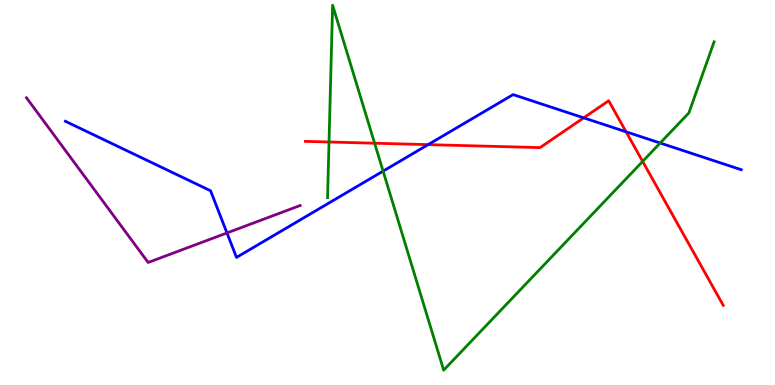[{'lines': ['blue', 'red'], 'intersections': [{'x': 5.52, 'y': 6.24}, {'x': 7.53, 'y': 6.94}, {'x': 8.08, 'y': 6.58}]}, {'lines': ['green', 'red'], 'intersections': [{'x': 4.25, 'y': 6.31}, {'x': 4.83, 'y': 6.28}, {'x': 8.29, 'y': 5.81}]}, {'lines': ['purple', 'red'], 'intersections': []}, {'lines': ['blue', 'green'], 'intersections': [{'x': 4.94, 'y': 5.56}, {'x': 8.52, 'y': 6.29}]}, {'lines': ['blue', 'purple'], 'intersections': [{'x': 2.93, 'y': 3.95}]}, {'lines': ['green', 'purple'], 'intersections': []}]